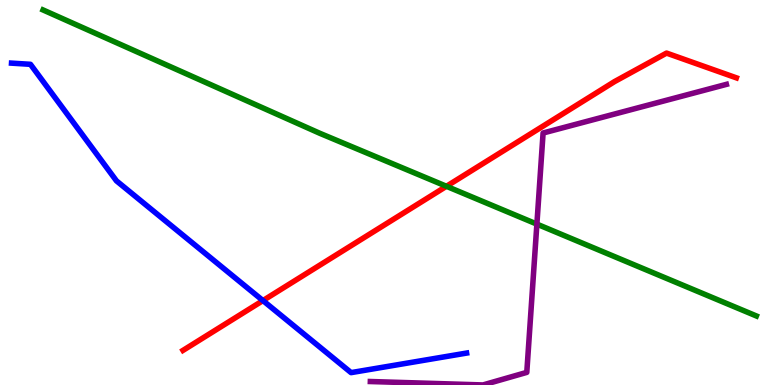[{'lines': ['blue', 'red'], 'intersections': [{'x': 3.39, 'y': 2.19}]}, {'lines': ['green', 'red'], 'intersections': [{'x': 5.76, 'y': 5.16}]}, {'lines': ['purple', 'red'], 'intersections': []}, {'lines': ['blue', 'green'], 'intersections': []}, {'lines': ['blue', 'purple'], 'intersections': []}, {'lines': ['green', 'purple'], 'intersections': [{'x': 6.93, 'y': 4.18}]}]